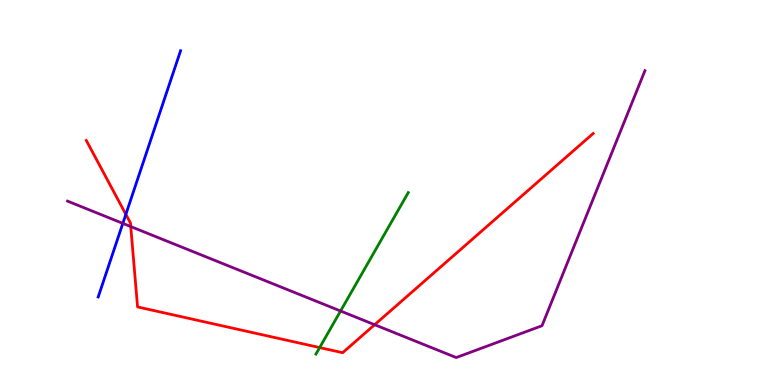[{'lines': ['blue', 'red'], 'intersections': [{'x': 1.62, 'y': 4.43}]}, {'lines': ['green', 'red'], 'intersections': [{'x': 4.12, 'y': 0.972}]}, {'lines': ['purple', 'red'], 'intersections': [{'x': 1.69, 'y': 4.12}, {'x': 4.83, 'y': 1.57}]}, {'lines': ['blue', 'green'], 'intersections': []}, {'lines': ['blue', 'purple'], 'intersections': [{'x': 1.58, 'y': 4.2}]}, {'lines': ['green', 'purple'], 'intersections': [{'x': 4.39, 'y': 1.92}]}]